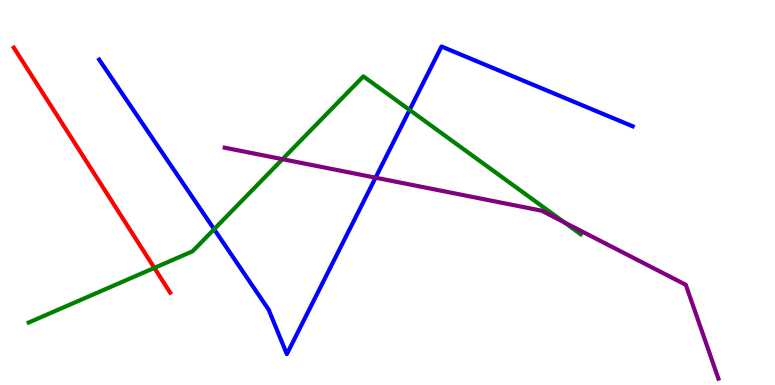[{'lines': ['blue', 'red'], 'intersections': []}, {'lines': ['green', 'red'], 'intersections': [{'x': 1.99, 'y': 3.04}]}, {'lines': ['purple', 'red'], 'intersections': []}, {'lines': ['blue', 'green'], 'intersections': [{'x': 2.76, 'y': 4.05}, {'x': 5.29, 'y': 7.14}]}, {'lines': ['blue', 'purple'], 'intersections': [{'x': 4.85, 'y': 5.39}]}, {'lines': ['green', 'purple'], 'intersections': [{'x': 3.65, 'y': 5.87}, {'x': 7.28, 'y': 4.22}]}]